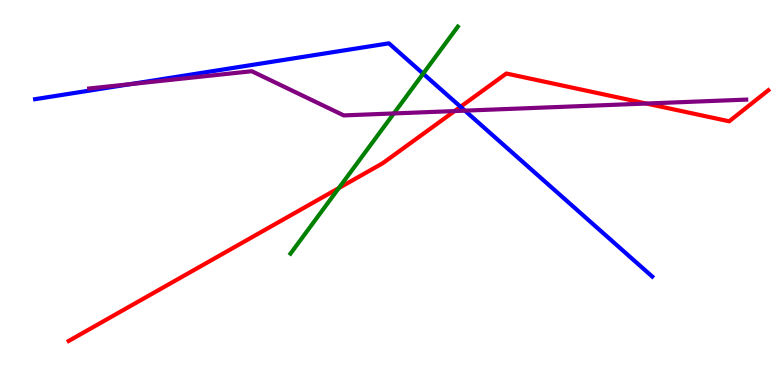[{'lines': ['blue', 'red'], 'intersections': [{'x': 5.94, 'y': 7.23}]}, {'lines': ['green', 'red'], 'intersections': [{'x': 4.37, 'y': 5.11}]}, {'lines': ['purple', 'red'], 'intersections': [{'x': 5.87, 'y': 7.12}, {'x': 8.34, 'y': 7.31}]}, {'lines': ['blue', 'green'], 'intersections': [{'x': 5.46, 'y': 8.09}]}, {'lines': ['blue', 'purple'], 'intersections': [{'x': 1.69, 'y': 7.82}, {'x': 6.0, 'y': 7.13}]}, {'lines': ['green', 'purple'], 'intersections': [{'x': 5.08, 'y': 7.05}]}]